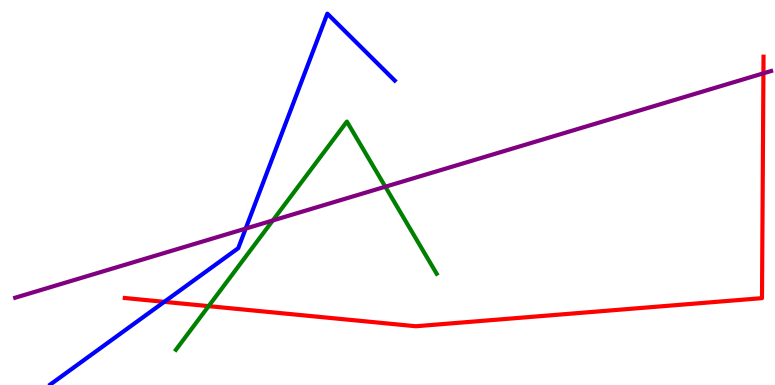[{'lines': ['blue', 'red'], 'intersections': [{'x': 2.12, 'y': 2.16}]}, {'lines': ['green', 'red'], 'intersections': [{'x': 2.69, 'y': 2.05}]}, {'lines': ['purple', 'red'], 'intersections': [{'x': 9.85, 'y': 8.1}]}, {'lines': ['blue', 'green'], 'intersections': []}, {'lines': ['blue', 'purple'], 'intersections': [{'x': 3.17, 'y': 4.06}]}, {'lines': ['green', 'purple'], 'intersections': [{'x': 3.52, 'y': 4.27}, {'x': 4.97, 'y': 5.15}]}]